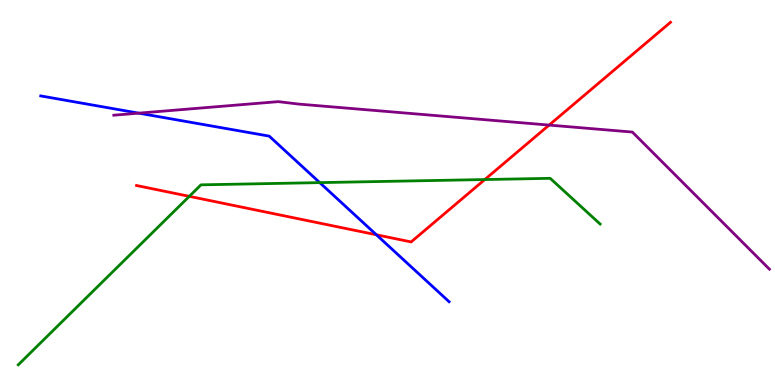[{'lines': ['blue', 'red'], 'intersections': [{'x': 4.86, 'y': 3.9}]}, {'lines': ['green', 'red'], 'intersections': [{'x': 2.44, 'y': 4.9}, {'x': 6.26, 'y': 5.34}]}, {'lines': ['purple', 'red'], 'intersections': [{'x': 7.09, 'y': 6.75}]}, {'lines': ['blue', 'green'], 'intersections': [{'x': 4.13, 'y': 5.26}]}, {'lines': ['blue', 'purple'], 'intersections': [{'x': 1.79, 'y': 7.06}]}, {'lines': ['green', 'purple'], 'intersections': []}]